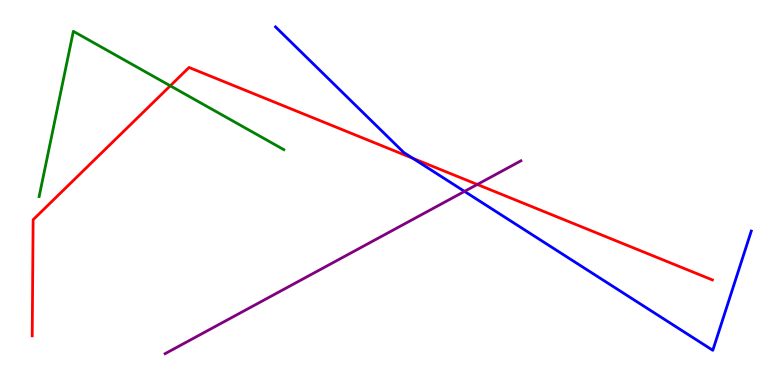[{'lines': ['blue', 'red'], 'intersections': [{'x': 5.33, 'y': 5.89}]}, {'lines': ['green', 'red'], 'intersections': [{'x': 2.2, 'y': 7.77}]}, {'lines': ['purple', 'red'], 'intersections': [{'x': 6.16, 'y': 5.21}]}, {'lines': ['blue', 'green'], 'intersections': []}, {'lines': ['blue', 'purple'], 'intersections': [{'x': 5.99, 'y': 5.03}]}, {'lines': ['green', 'purple'], 'intersections': []}]